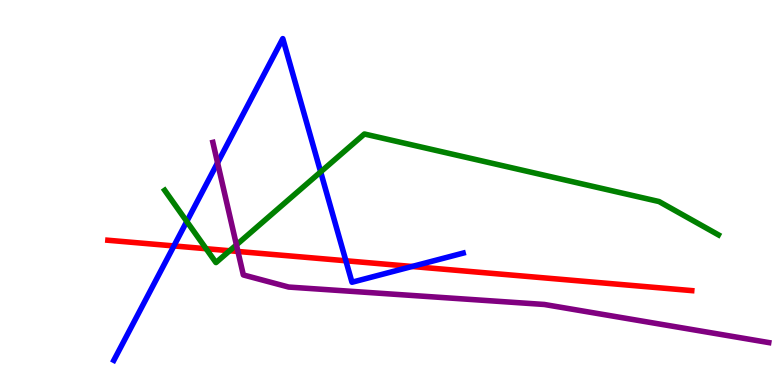[{'lines': ['blue', 'red'], 'intersections': [{'x': 2.24, 'y': 3.61}, {'x': 4.46, 'y': 3.23}, {'x': 5.32, 'y': 3.08}]}, {'lines': ['green', 'red'], 'intersections': [{'x': 2.66, 'y': 3.54}, {'x': 2.96, 'y': 3.49}]}, {'lines': ['purple', 'red'], 'intersections': [{'x': 3.07, 'y': 3.47}]}, {'lines': ['blue', 'green'], 'intersections': [{'x': 2.41, 'y': 4.25}, {'x': 4.14, 'y': 5.53}]}, {'lines': ['blue', 'purple'], 'intersections': [{'x': 2.81, 'y': 5.77}]}, {'lines': ['green', 'purple'], 'intersections': [{'x': 3.05, 'y': 3.64}]}]